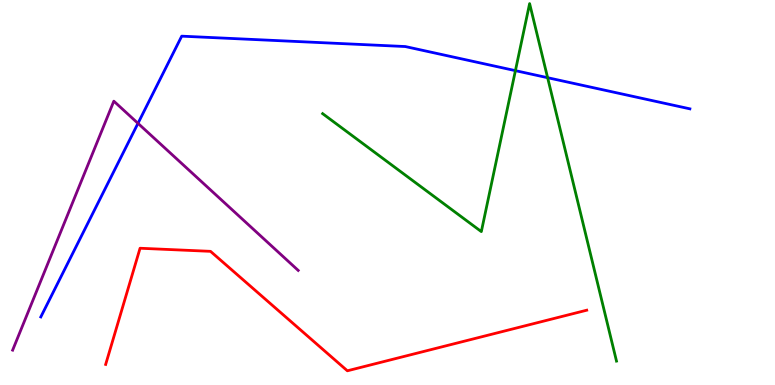[{'lines': ['blue', 'red'], 'intersections': []}, {'lines': ['green', 'red'], 'intersections': []}, {'lines': ['purple', 'red'], 'intersections': []}, {'lines': ['blue', 'green'], 'intersections': [{'x': 6.65, 'y': 8.17}, {'x': 7.07, 'y': 7.98}]}, {'lines': ['blue', 'purple'], 'intersections': [{'x': 1.78, 'y': 6.8}]}, {'lines': ['green', 'purple'], 'intersections': []}]